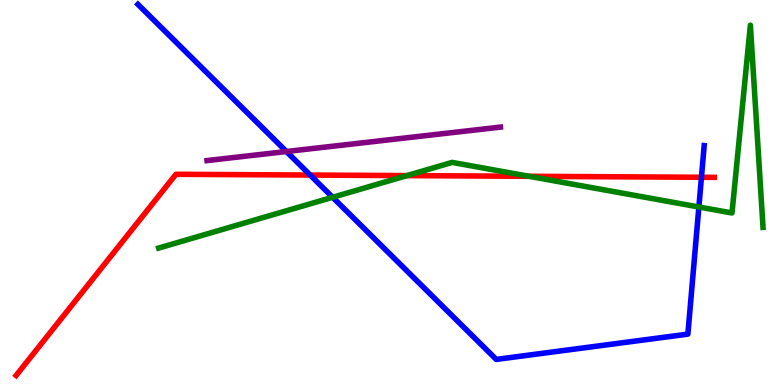[{'lines': ['blue', 'red'], 'intersections': [{'x': 4.0, 'y': 5.45}, {'x': 9.05, 'y': 5.4}]}, {'lines': ['green', 'red'], 'intersections': [{'x': 5.25, 'y': 5.44}, {'x': 6.83, 'y': 5.42}]}, {'lines': ['purple', 'red'], 'intersections': []}, {'lines': ['blue', 'green'], 'intersections': [{'x': 4.29, 'y': 4.88}, {'x': 9.02, 'y': 4.62}]}, {'lines': ['blue', 'purple'], 'intersections': [{'x': 3.7, 'y': 6.06}]}, {'lines': ['green', 'purple'], 'intersections': []}]